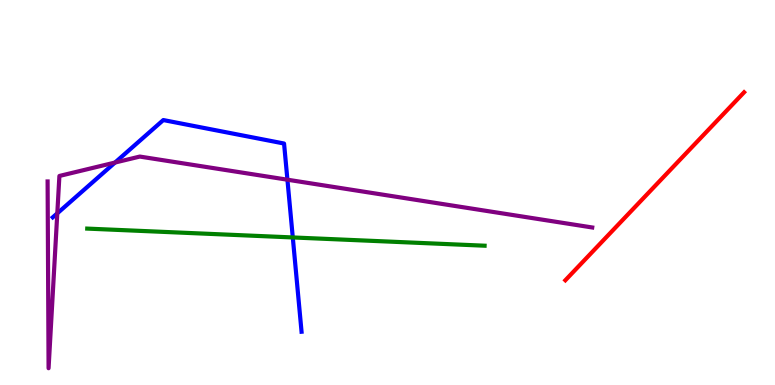[{'lines': ['blue', 'red'], 'intersections': []}, {'lines': ['green', 'red'], 'intersections': []}, {'lines': ['purple', 'red'], 'intersections': []}, {'lines': ['blue', 'green'], 'intersections': [{'x': 3.78, 'y': 3.83}]}, {'lines': ['blue', 'purple'], 'intersections': [{'x': 0.739, 'y': 4.46}, {'x': 1.48, 'y': 5.78}, {'x': 3.71, 'y': 5.33}]}, {'lines': ['green', 'purple'], 'intersections': []}]